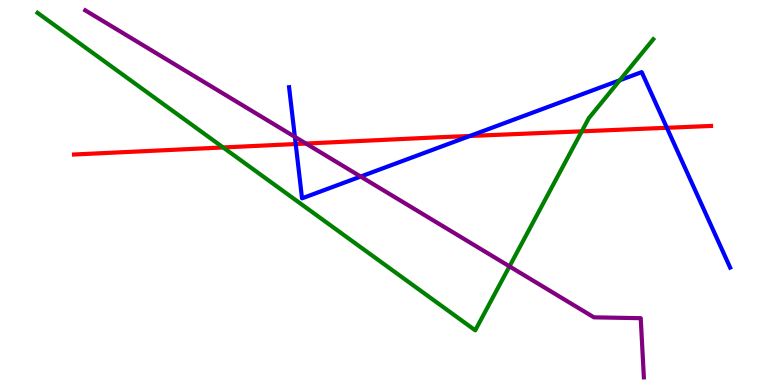[{'lines': ['blue', 'red'], 'intersections': [{'x': 3.82, 'y': 6.26}, {'x': 6.06, 'y': 6.47}, {'x': 8.6, 'y': 6.68}]}, {'lines': ['green', 'red'], 'intersections': [{'x': 2.88, 'y': 6.17}, {'x': 7.51, 'y': 6.59}]}, {'lines': ['purple', 'red'], 'intersections': [{'x': 3.95, 'y': 6.27}]}, {'lines': ['blue', 'green'], 'intersections': [{'x': 8.0, 'y': 7.92}]}, {'lines': ['blue', 'purple'], 'intersections': [{'x': 3.8, 'y': 6.45}, {'x': 4.65, 'y': 5.41}]}, {'lines': ['green', 'purple'], 'intersections': [{'x': 6.57, 'y': 3.08}]}]